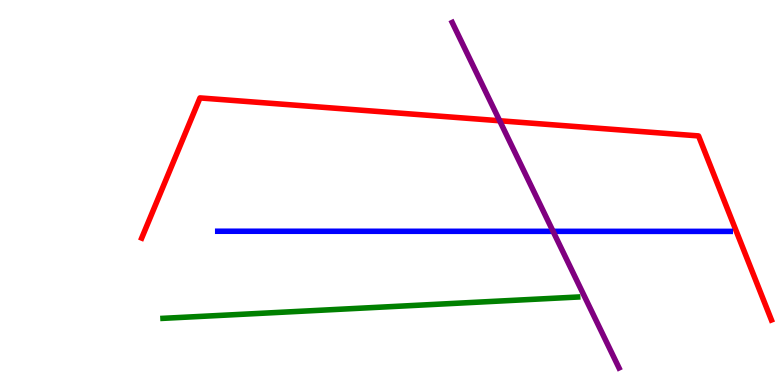[{'lines': ['blue', 'red'], 'intersections': []}, {'lines': ['green', 'red'], 'intersections': []}, {'lines': ['purple', 'red'], 'intersections': [{'x': 6.45, 'y': 6.86}]}, {'lines': ['blue', 'green'], 'intersections': []}, {'lines': ['blue', 'purple'], 'intersections': [{'x': 7.14, 'y': 3.99}]}, {'lines': ['green', 'purple'], 'intersections': []}]